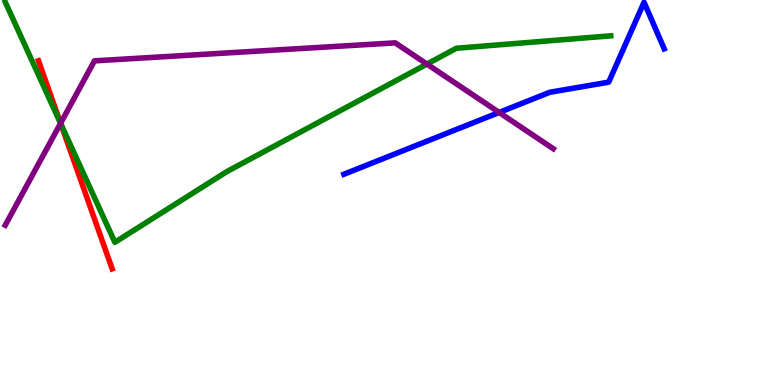[{'lines': ['blue', 'red'], 'intersections': []}, {'lines': ['green', 'red'], 'intersections': [{'x': 0.785, 'y': 6.78}]}, {'lines': ['purple', 'red'], 'intersections': [{'x': 0.782, 'y': 6.8}]}, {'lines': ['blue', 'green'], 'intersections': []}, {'lines': ['blue', 'purple'], 'intersections': [{'x': 6.44, 'y': 7.08}]}, {'lines': ['green', 'purple'], 'intersections': [{'x': 0.781, 'y': 6.8}, {'x': 5.51, 'y': 8.34}]}]